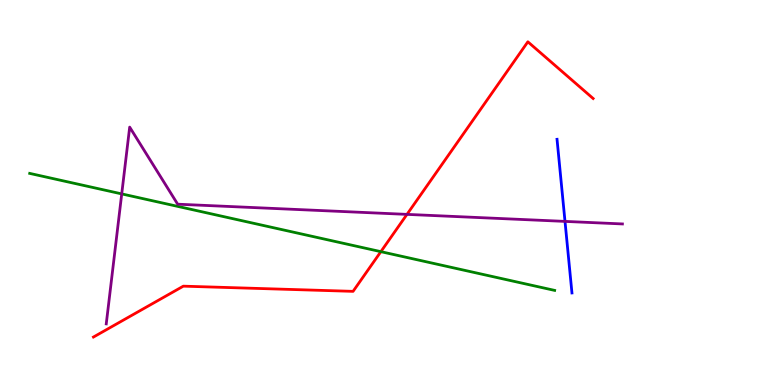[{'lines': ['blue', 'red'], 'intersections': []}, {'lines': ['green', 'red'], 'intersections': [{'x': 4.91, 'y': 3.46}]}, {'lines': ['purple', 'red'], 'intersections': [{'x': 5.25, 'y': 4.43}]}, {'lines': ['blue', 'green'], 'intersections': []}, {'lines': ['blue', 'purple'], 'intersections': [{'x': 7.29, 'y': 4.25}]}, {'lines': ['green', 'purple'], 'intersections': [{'x': 1.57, 'y': 4.96}]}]